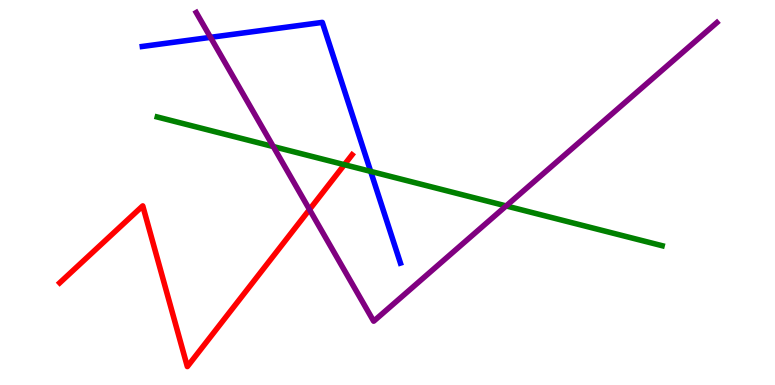[{'lines': ['blue', 'red'], 'intersections': []}, {'lines': ['green', 'red'], 'intersections': [{'x': 4.44, 'y': 5.72}]}, {'lines': ['purple', 'red'], 'intersections': [{'x': 3.99, 'y': 4.56}]}, {'lines': ['blue', 'green'], 'intersections': [{'x': 4.78, 'y': 5.55}]}, {'lines': ['blue', 'purple'], 'intersections': [{'x': 2.72, 'y': 9.03}]}, {'lines': ['green', 'purple'], 'intersections': [{'x': 3.53, 'y': 6.19}, {'x': 6.53, 'y': 4.65}]}]